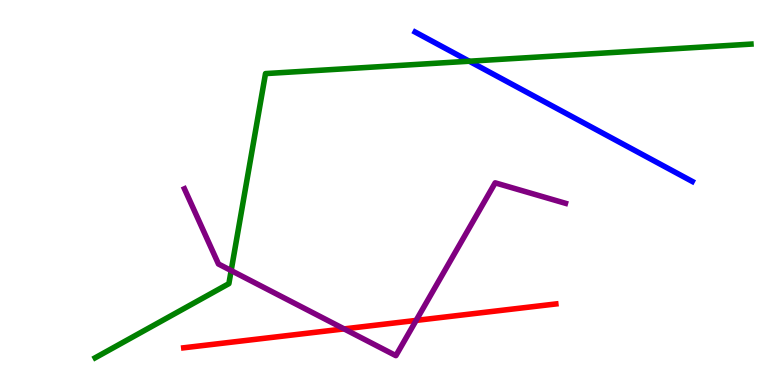[{'lines': ['blue', 'red'], 'intersections': []}, {'lines': ['green', 'red'], 'intersections': []}, {'lines': ['purple', 'red'], 'intersections': [{'x': 4.44, 'y': 1.46}, {'x': 5.37, 'y': 1.68}]}, {'lines': ['blue', 'green'], 'intersections': [{'x': 6.06, 'y': 8.41}]}, {'lines': ['blue', 'purple'], 'intersections': []}, {'lines': ['green', 'purple'], 'intersections': [{'x': 2.98, 'y': 2.97}]}]